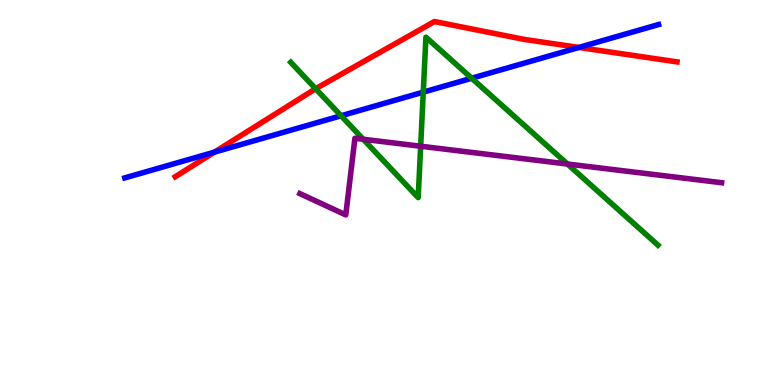[{'lines': ['blue', 'red'], 'intersections': [{'x': 2.77, 'y': 6.05}, {'x': 7.47, 'y': 8.77}]}, {'lines': ['green', 'red'], 'intersections': [{'x': 4.07, 'y': 7.7}]}, {'lines': ['purple', 'red'], 'intersections': []}, {'lines': ['blue', 'green'], 'intersections': [{'x': 4.4, 'y': 6.99}, {'x': 5.46, 'y': 7.61}, {'x': 6.09, 'y': 7.97}]}, {'lines': ['blue', 'purple'], 'intersections': []}, {'lines': ['green', 'purple'], 'intersections': [{'x': 4.69, 'y': 6.38}, {'x': 5.43, 'y': 6.2}, {'x': 7.32, 'y': 5.74}]}]